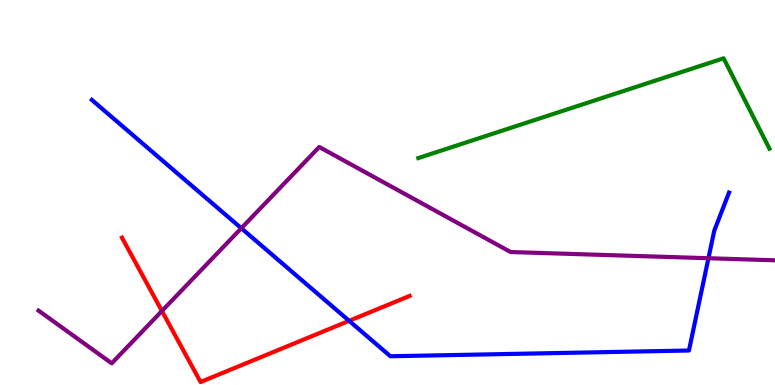[{'lines': ['blue', 'red'], 'intersections': [{'x': 4.5, 'y': 1.67}]}, {'lines': ['green', 'red'], 'intersections': []}, {'lines': ['purple', 'red'], 'intersections': [{'x': 2.09, 'y': 1.92}]}, {'lines': ['blue', 'green'], 'intersections': []}, {'lines': ['blue', 'purple'], 'intersections': [{'x': 3.11, 'y': 4.07}, {'x': 9.14, 'y': 3.29}]}, {'lines': ['green', 'purple'], 'intersections': []}]